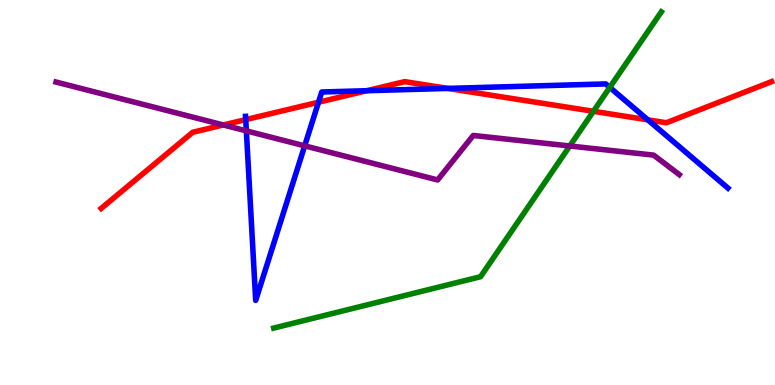[{'lines': ['blue', 'red'], 'intersections': [{'x': 3.17, 'y': 6.89}, {'x': 4.11, 'y': 7.34}, {'x': 4.73, 'y': 7.64}, {'x': 5.78, 'y': 7.7}, {'x': 8.36, 'y': 6.89}]}, {'lines': ['green', 'red'], 'intersections': [{'x': 7.66, 'y': 7.11}]}, {'lines': ['purple', 'red'], 'intersections': [{'x': 2.88, 'y': 6.75}]}, {'lines': ['blue', 'green'], 'intersections': [{'x': 7.87, 'y': 7.73}]}, {'lines': ['blue', 'purple'], 'intersections': [{'x': 3.18, 'y': 6.6}, {'x': 3.93, 'y': 6.21}]}, {'lines': ['green', 'purple'], 'intersections': [{'x': 7.35, 'y': 6.21}]}]